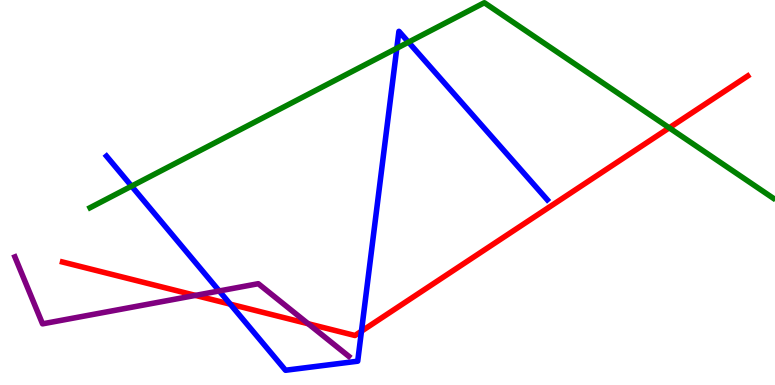[{'lines': ['blue', 'red'], 'intersections': [{'x': 2.97, 'y': 2.1}, {'x': 4.66, 'y': 1.4}]}, {'lines': ['green', 'red'], 'intersections': [{'x': 8.64, 'y': 6.68}]}, {'lines': ['purple', 'red'], 'intersections': [{'x': 2.52, 'y': 2.33}, {'x': 3.98, 'y': 1.59}]}, {'lines': ['blue', 'green'], 'intersections': [{'x': 1.7, 'y': 5.17}, {'x': 5.12, 'y': 8.75}, {'x': 5.27, 'y': 8.9}]}, {'lines': ['blue', 'purple'], 'intersections': [{'x': 2.83, 'y': 2.44}]}, {'lines': ['green', 'purple'], 'intersections': []}]